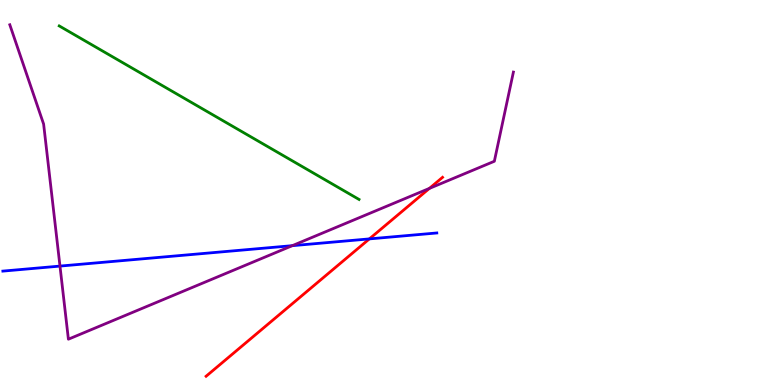[{'lines': ['blue', 'red'], 'intersections': [{'x': 4.77, 'y': 3.79}]}, {'lines': ['green', 'red'], 'intersections': []}, {'lines': ['purple', 'red'], 'intersections': [{'x': 5.54, 'y': 5.11}]}, {'lines': ['blue', 'green'], 'intersections': []}, {'lines': ['blue', 'purple'], 'intersections': [{'x': 0.774, 'y': 3.09}, {'x': 3.77, 'y': 3.62}]}, {'lines': ['green', 'purple'], 'intersections': []}]